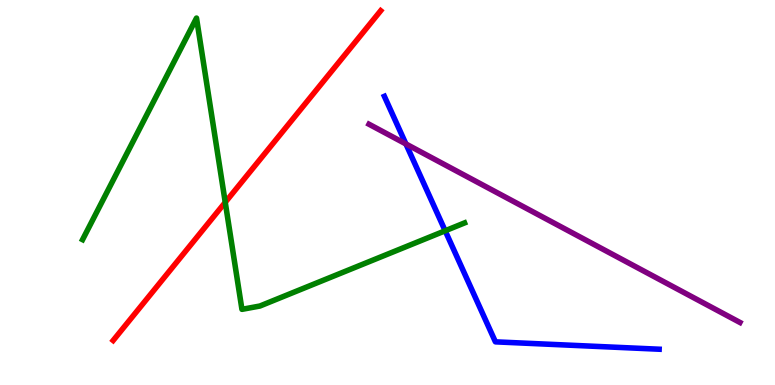[{'lines': ['blue', 'red'], 'intersections': []}, {'lines': ['green', 'red'], 'intersections': [{'x': 2.91, 'y': 4.74}]}, {'lines': ['purple', 'red'], 'intersections': []}, {'lines': ['blue', 'green'], 'intersections': [{'x': 5.74, 'y': 4.01}]}, {'lines': ['blue', 'purple'], 'intersections': [{'x': 5.24, 'y': 6.26}]}, {'lines': ['green', 'purple'], 'intersections': []}]